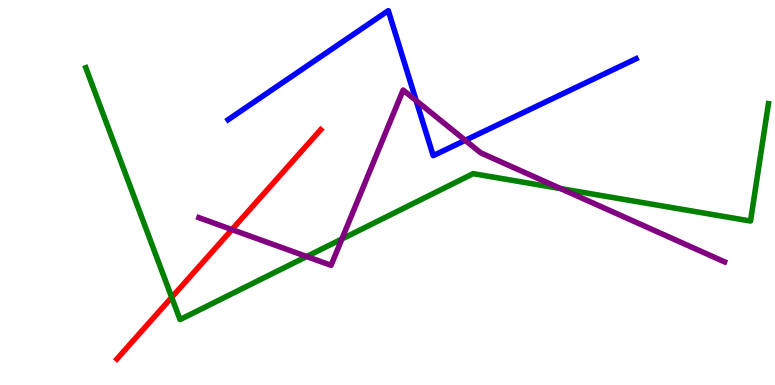[{'lines': ['blue', 'red'], 'intersections': []}, {'lines': ['green', 'red'], 'intersections': [{'x': 2.22, 'y': 2.28}]}, {'lines': ['purple', 'red'], 'intersections': [{'x': 2.99, 'y': 4.04}]}, {'lines': ['blue', 'green'], 'intersections': []}, {'lines': ['blue', 'purple'], 'intersections': [{'x': 5.37, 'y': 7.39}, {'x': 6.0, 'y': 6.36}]}, {'lines': ['green', 'purple'], 'intersections': [{'x': 3.96, 'y': 3.34}, {'x': 4.41, 'y': 3.79}, {'x': 7.24, 'y': 5.1}]}]